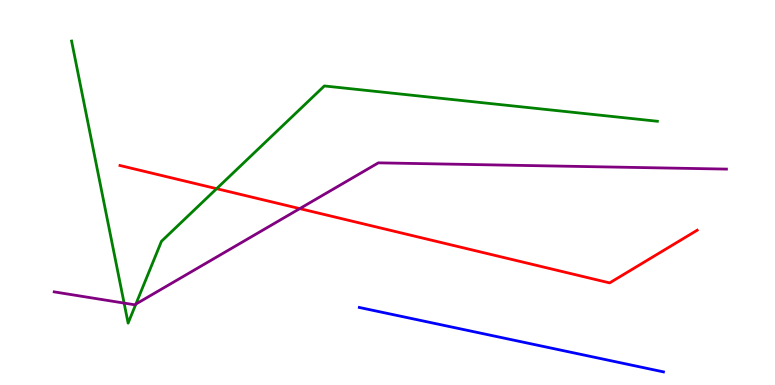[{'lines': ['blue', 'red'], 'intersections': []}, {'lines': ['green', 'red'], 'intersections': [{'x': 2.8, 'y': 5.1}]}, {'lines': ['purple', 'red'], 'intersections': [{'x': 3.87, 'y': 4.58}]}, {'lines': ['blue', 'green'], 'intersections': []}, {'lines': ['blue', 'purple'], 'intersections': []}, {'lines': ['green', 'purple'], 'intersections': [{'x': 1.6, 'y': 2.13}, {'x': 1.75, 'y': 2.1}]}]